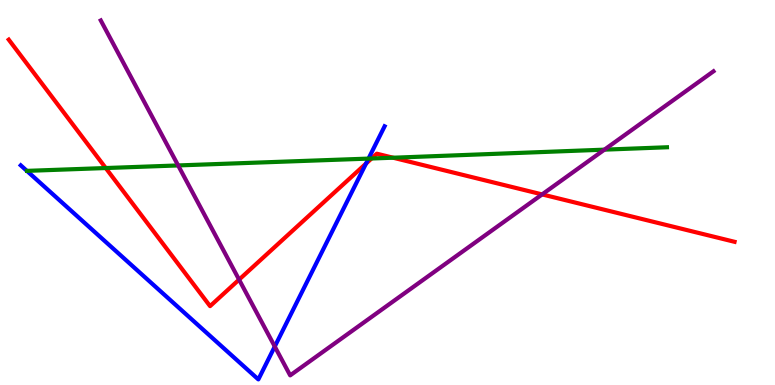[{'lines': ['blue', 'red'], 'intersections': [{'x': 4.72, 'y': 5.75}]}, {'lines': ['green', 'red'], 'intersections': [{'x': 1.36, 'y': 5.64}, {'x': 4.79, 'y': 5.88}, {'x': 5.07, 'y': 5.9}]}, {'lines': ['purple', 'red'], 'intersections': [{'x': 3.08, 'y': 2.74}, {'x': 6.99, 'y': 4.95}]}, {'lines': ['blue', 'green'], 'intersections': [{'x': 4.75, 'y': 5.88}]}, {'lines': ['blue', 'purple'], 'intersections': [{'x': 3.55, 'y': 1.0}]}, {'lines': ['green', 'purple'], 'intersections': [{'x': 2.3, 'y': 5.7}, {'x': 7.8, 'y': 6.11}]}]